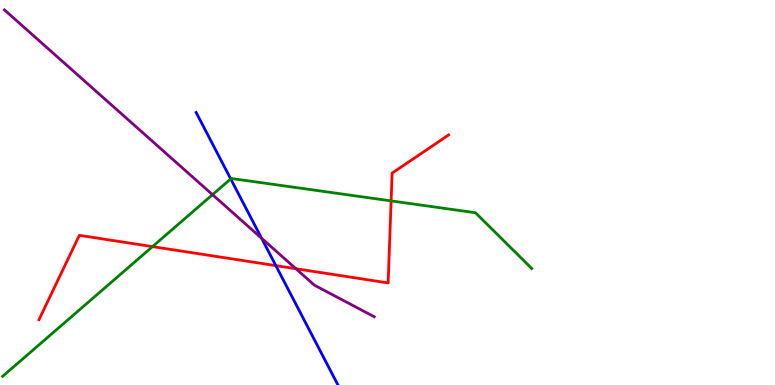[{'lines': ['blue', 'red'], 'intersections': [{'x': 3.56, 'y': 3.1}]}, {'lines': ['green', 'red'], 'intersections': [{'x': 1.97, 'y': 3.59}, {'x': 5.05, 'y': 4.78}]}, {'lines': ['purple', 'red'], 'intersections': [{'x': 3.82, 'y': 3.02}]}, {'lines': ['blue', 'green'], 'intersections': [{'x': 2.98, 'y': 5.35}]}, {'lines': ['blue', 'purple'], 'intersections': [{'x': 3.38, 'y': 3.81}]}, {'lines': ['green', 'purple'], 'intersections': [{'x': 2.74, 'y': 4.94}]}]